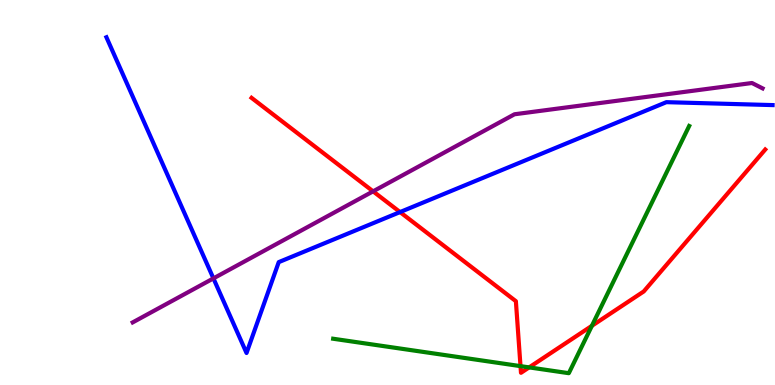[{'lines': ['blue', 'red'], 'intersections': [{'x': 5.16, 'y': 4.49}]}, {'lines': ['green', 'red'], 'intersections': [{'x': 6.72, 'y': 0.49}, {'x': 6.83, 'y': 0.457}, {'x': 7.64, 'y': 1.54}]}, {'lines': ['purple', 'red'], 'intersections': [{'x': 4.81, 'y': 5.03}]}, {'lines': ['blue', 'green'], 'intersections': []}, {'lines': ['blue', 'purple'], 'intersections': [{'x': 2.75, 'y': 2.77}]}, {'lines': ['green', 'purple'], 'intersections': []}]